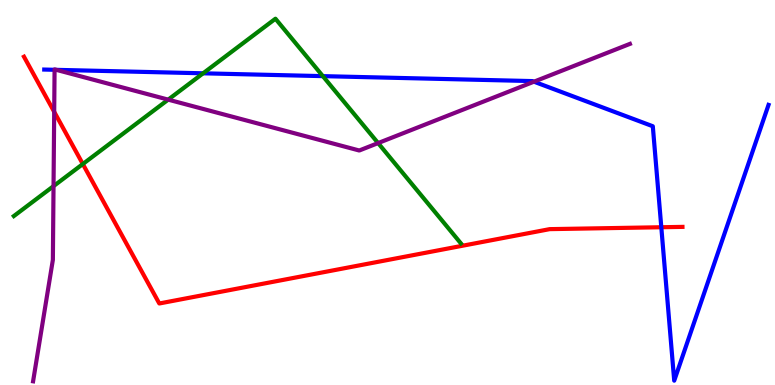[{'lines': ['blue', 'red'], 'intersections': [{'x': 8.53, 'y': 4.1}]}, {'lines': ['green', 'red'], 'intersections': [{'x': 1.07, 'y': 5.74}]}, {'lines': ['purple', 'red'], 'intersections': [{'x': 0.699, 'y': 7.1}]}, {'lines': ['blue', 'green'], 'intersections': [{'x': 2.62, 'y': 8.1}, {'x': 4.17, 'y': 8.02}]}, {'lines': ['blue', 'purple'], 'intersections': [{'x': 0.704, 'y': 8.19}, {'x': 0.726, 'y': 8.19}, {'x': 6.89, 'y': 7.88}]}, {'lines': ['green', 'purple'], 'intersections': [{'x': 0.691, 'y': 5.17}, {'x': 2.17, 'y': 7.41}, {'x': 4.88, 'y': 6.28}]}]